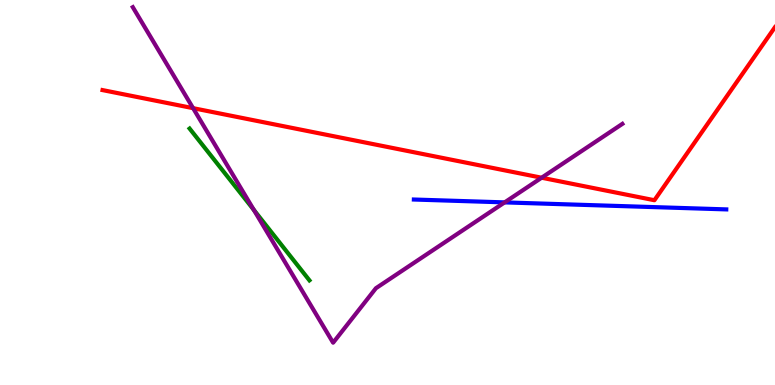[{'lines': ['blue', 'red'], 'intersections': []}, {'lines': ['green', 'red'], 'intersections': []}, {'lines': ['purple', 'red'], 'intersections': [{'x': 2.49, 'y': 7.19}, {'x': 6.99, 'y': 5.38}]}, {'lines': ['blue', 'green'], 'intersections': []}, {'lines': ['blue', 'purple'], 'intersections': [{'x': 6.51, 'y': 4.74}]}, {'lines': ['green', 'purple'], 'intersections': [{'x': 3.28, 'y': 4.55}]}]